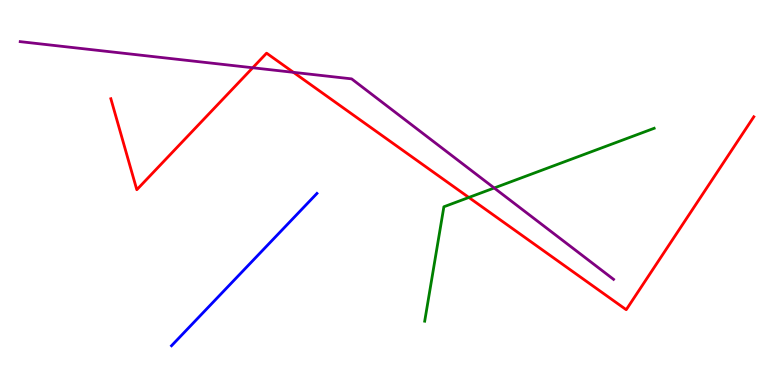[{'lines': ['blue', 'red'], 'intersections': []}, {'lines': ['green', 'red'], 'intersections': [{'x': 6.05, 'y': 4.87}]}, {'lines': ['purple', 'red'], 'intersections': [{'x': 3.26, 'y': 8.24}, {'x': 3.79, 'y': 8.12}]}, {'lines': ['blue', 'green'], 'intersections': []}, {'lines': ['blue', 'purple'], 'intersections': []}, {'lines': ['green', 'purple'], 'intersections': [{'x': 6.38, 'y': 5.12}]}]